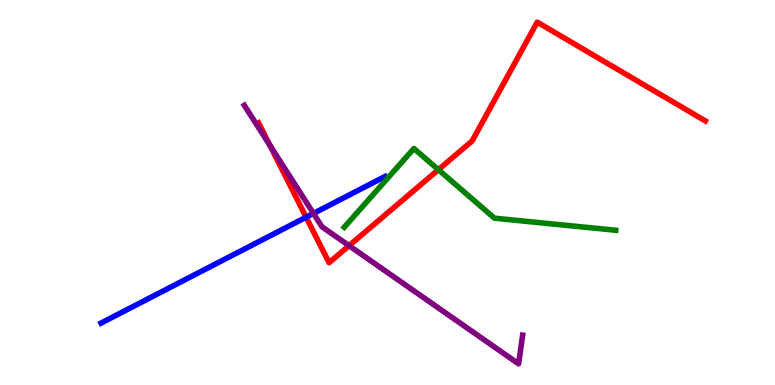[{'lines': ['blue', 'red'], 'intersections': [{'x': 3.95, 'y': 4.36}]}, {'lines': ['green', 'red'], 'intersections': [{'x': 5.66, 'y': 5.59}]}, {'lines': ['purple', 'red'], 'intersections': [{'x': 3.48, 'y': 6.22}, {'x': 4.5, 'y': 3.62}]}, {'lines': ['blue', 'green'], 'intersections': []}, {'lines': ['blue', 'purple'], 'intersections': [{'x': 4.04, 'y': 4.46}]}, {'lines': ['green', 'purple'], 'intersections': []}]